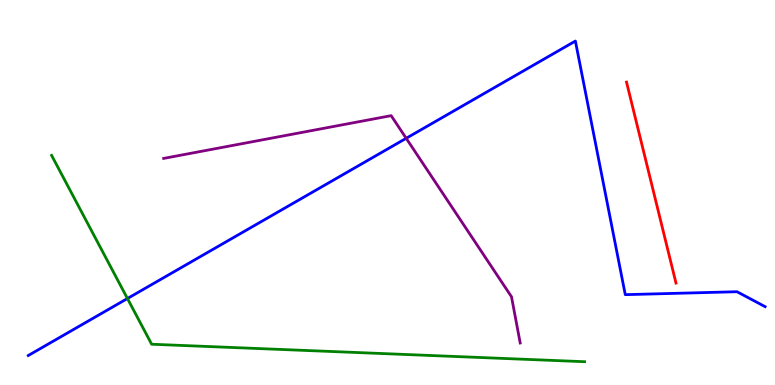[{'lines': ['blue', 'red'], 'intersections': []}, {'lines': ['green', 'red'], 'intersections': []}, {'lines': ['purple', 'red'], 'intersections': []}, {'lines': ['blue', 'green'], 'intersections': [{'x': 1.64, 'y': 2.25}]}, {'lines': ['blue', 'purple'], 'intersections': [{'x': 5.24, 'y': 6.41}]}, {'lines': ['green', 'purple'], 'intersections': []}]